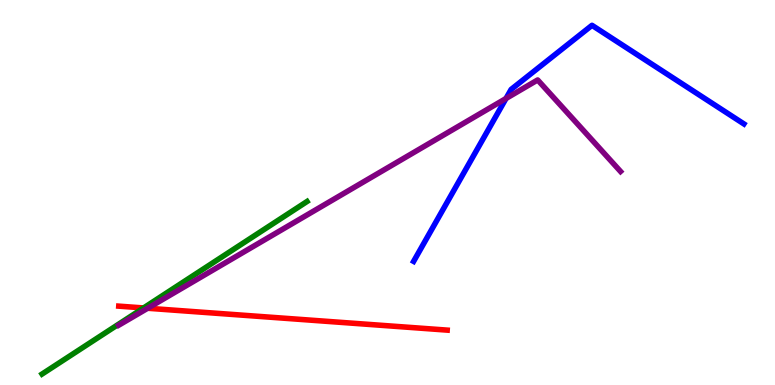[{'lines': ['blue', 'red'], 'intersections': []}, {'lines': ['green', 'red'], 'intersections': [{'x': 1.85, 'y': 2.0}]}, {'lines': ['purple', 'red'], 'intersections': [{'x': 1.91, 'y': 1.99}]}, {'lines': ['blue', 'green'], 'intersections': []}, {'lines': ['blue', 'purple'], 'intersections': [{'x': 6.53, 'y': 7.44}]}, {'lines': ['green', 'purple'], 'intersections': []}]